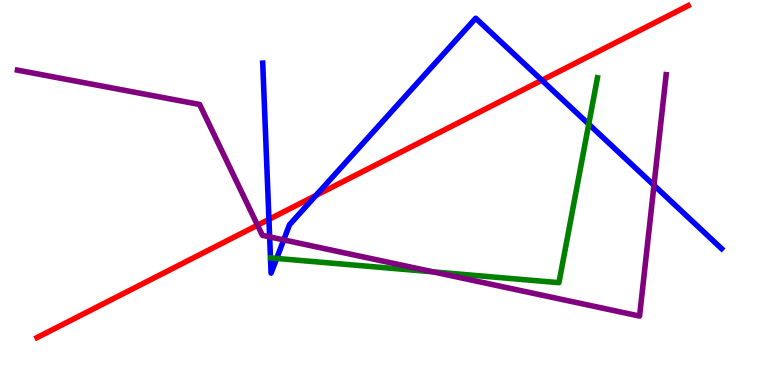[{'lines': ['blue', 'red'], 'intersections': [{'x': 3.47, 'y': 4.3}, {'x': 4.08, 'y': 4.92}, {'x': 6.99, 'y': 7.92}]}, {'lines': ['green', 'red'], 'intersections': []}, {'lines': ['purple', 'red'], 'intersections': [{'x': 3.32, 'y': 4.15}]}, {'lines': ['blue', 'green'], 'intersections': [{'x': 3.57, 'y': 3.29}, {'x': 7.6, 'y': 6.78}]}, {'lines': ['blue', 'purple'], 'intersections': [{'x': 3.48, 'y': 3.85}, {'x': 3.66, 'y': 3.77}, {'x': 8.44, 'y': 5.19}]}, {'lines': ['green', 'purple'], 'intersections': [{'x': 5.59, 'y': 2.94}]}]